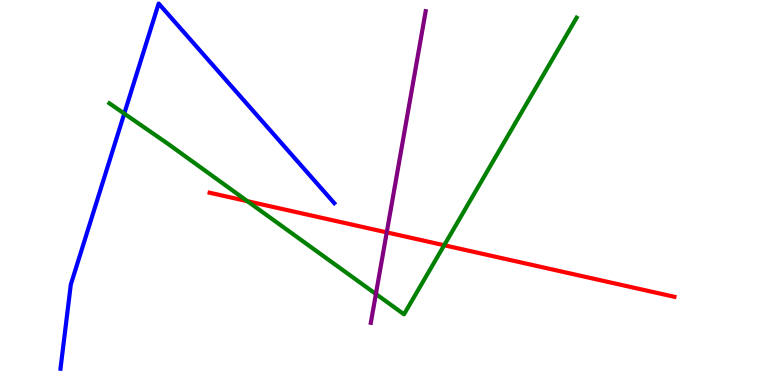[{'lines': ['blue', 'red'], 'intersections': []}, {'lines': ['green', 'red'], 'intersections': [{'x': 3.19, 'y': 4.77}, {'x': 5.73, 'y': 3.63}]}, {'lines': ['purple', 'red'], 'intersections': [{'x': 4.99, 'y': 3.96}]}, {'lines': ['blue', 'green'], 'intersections': [{'x': 1.6, 'y': 7.05}]}, {'lines': ['blue', 'purple'], 'intersections': []}, {'lines': ['green', 'purple'], 'intersections': [{'x': 4.85, 'y': 2.36}]}]